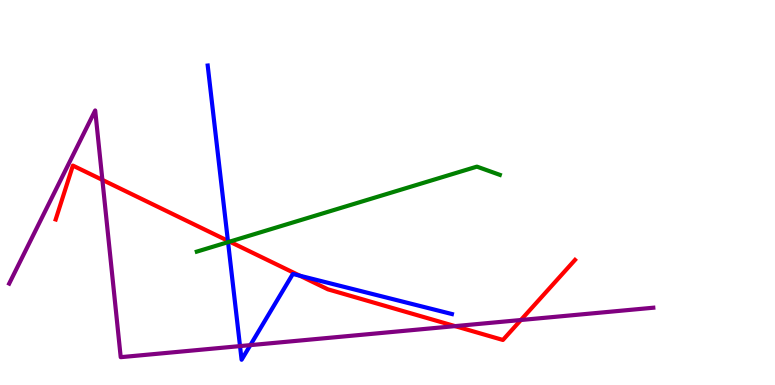[{'lines': ['blue', 'red'], 'intersections': [{'x': 2.94, 'y': 3.75}, {'x': 3.87, 'y': 2.84}]}, {'lines': ['green', 'red'], 'intersections': [{'x': 2.96, 'y': 3.72}]}, {'lines': ['purple', 'red'], 'intersections': [{'x': 1.32, 'y': 5.33}, {'x': 5.87, 'y': 1.53}, {'x': 6.72, 'y': 1.69}]}, {'lines': ['blue', 'green'], 'intersections': [{'x': 2.94, 'y': 3.71}]}, {'lines': ['blue', 'purple'], 'intersections': [{'x': 3.1, 'y': 1.01}, {'x': 3.23, 'y': 1.04}]}, {'lines': ['green', 'purple'], 'intersections': []}]